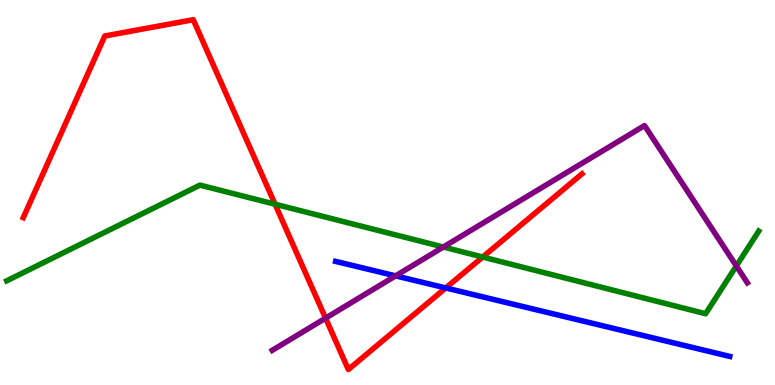[{'lines': ['blue', 'red'], 'intersections': [{'x': 5.75, 'y': 2.52}]}, {'lines': ['green', 'red'], 'intersections': [{'x': 3.55, 'y': 4.7}, {'x': 6.23, 'y': 3.32}]}, {'lines': ['purple', 'red'], 'intersections': [{'x': 4.2, 'y': 1.74}]}, {'lines': ['blue', 'green'], 'intersections': []}, {'lines': ['blue', 'purple'], 'intersections': [{'x': 5.1, 'y': 2.83}]}, {'lines': ['green', 'purple'], 'intersections': [{'x': 5.72, 'y': 3.58}, {'x': 9.5, 'y': 3.09}]}]